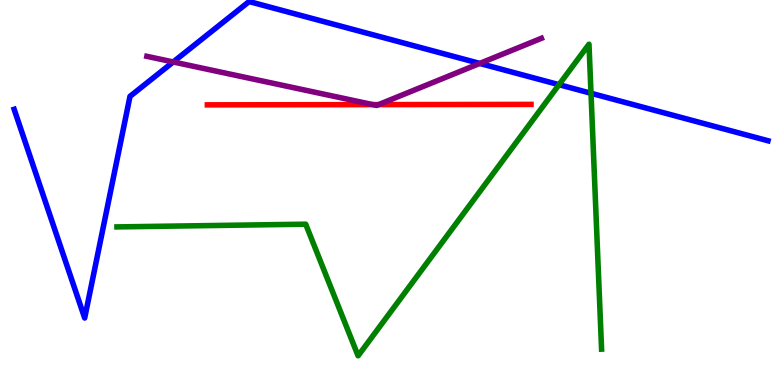[{'lines': ['blue', 'red'], 'intersections': []}, {'lines': ['green', 'red'], 'intersections': []}, {'lines': ['purple', 'red'], 'intersections': [{'x': 4.81, 'y': 7.28}, {'x': 4.88, 'y': 7.28}]}, {'lines': ['blue', 'green'], 'intersections': [{'x': 7.21, 'y': 7.8}, {'x': 7.63, 'y': 7.58}]}, {'lines': ['blue', 'purple'], 'intersections': [{'x': 2.24, 'y': 8.39}, {'x': 6.19, 'y': 8.35}]}, {'lines': ['green', 'purple'], 'intersections': []}]